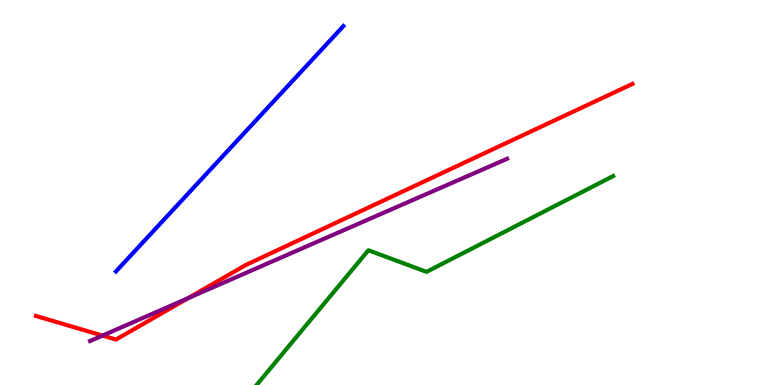[{'lines': ['blue', 'red'], 'intersections': []}, {'lines': ['green', 'red'], 'intersections': []}, {'lines': ['purple', 'red'], 'intersections': [{'x': 1.32, 'y': 1.28}, {'x': 2.42, 'y': 2.25}]}, {'lines': ['blue', 'green'], 'intersections': []}, {'lines': ['blue', 'purple'], 'intersections': []}, {'lines': ['green', 'purple'], 'intersections': []}]